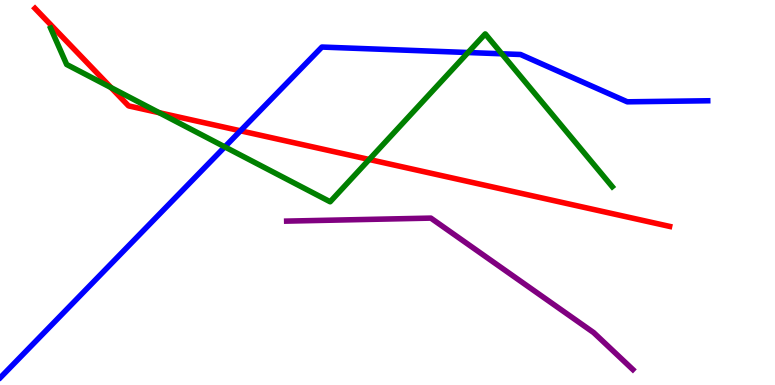[{'lines': ['blue', 'red'], 'intersections': [{'x': 3.1, 'y': 6.6}]}, {'lines': ['green', 'red'], 'intersections': [{'x': 1.43, 'y': 7.72}, {'x': 2.05, 'y': 7.07}, {'x': 4.76, 'y': 5.86}]}, {'lines': ['purple', 'red'], 'intersections': []}, {'lines': ['blue', 'green'], 'intersections': [{'x': 2.9, 'y': 6.18}, {'x': 6.04, 'y': 8.64}, {'x': 6.47, 'y': 8.6}]}, {'lines': ['blue', 'purple'], 'intersections': []}, {'lines': ['green', 'purple'], 'intersections': []}]